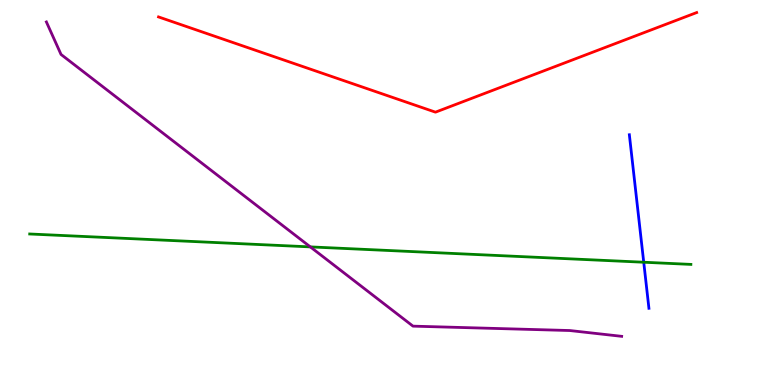[{'lines': ['blue', 'red'], 'intersections': []}, {'lines': ['green', 'red'], 'intersections': []}, {'lines': ['purple', 'red'], 'intersections': []}, {'lines': ['blue', 'green'], 'intersections': [{'x': 8.31, 'y': 3.19}]}, {'lines': ['blue', 'purple'], 'intersections': []}, {'lines': ['green', 'purple'], 'intersections': [{'x': 4.0, 'y': 3.59}]}]